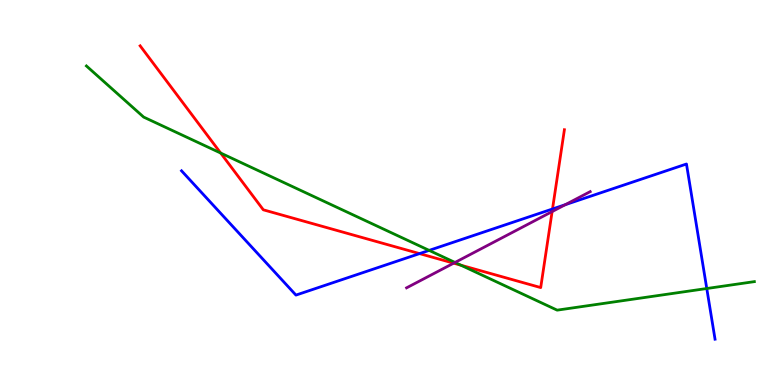[{'lines': ['blue', 'red'], 'intersections': [{'x': 5.41, 'y': 3.41}, {'x': 7.13, 'y': 4.57}]}, {'lines': ['green', 'red'], 'intersections': [{'x': 2.85, 'y': 6.02}, {'x': 5.95, 'y': 3.11}]}, {'lines': ['purple', 'red'], 'intersections': [{'x': 5.85, 'y': 3.16}, {'x': 7.12, 'y': 4.5}]}, {'lines': ['blue', 'green'], 'intersections': [{'x': 5.54, 'y': 3.5}, {'x': 9.12, 'y': 2.51}]}, {'lines': ['blue', 'purple'], 'intersections': [{'x': 7.29, 'y': 4.68}]}, {'lines': ['green', 'purple'], 'intersections': [{'x': 5.87, 'y': 3.18}]}]